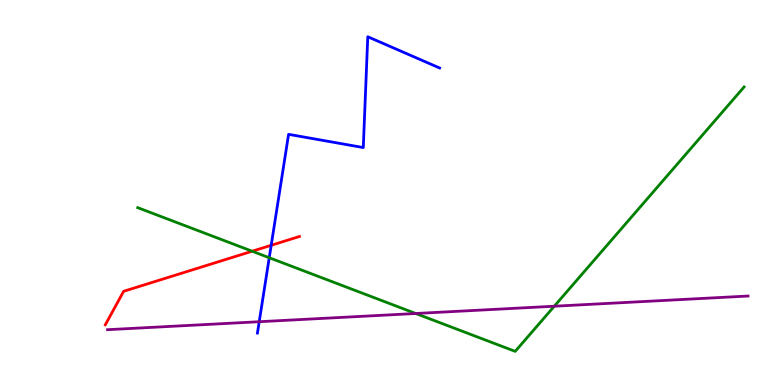[{'lines': ['blue', 'red'], 'intersections': [{'x': 3.5, 'y': 3.63}]}, {'lines': ['green', 'red'], 'intersections': [{'x': 3.25, 'y': 3.47}]}, {'lines': ['purple', 'red'], 'intersections': []}, {'lines': ['blue', 'green'], 'intersections': [{'x': 3.47, 'y': 3.31}]}, {'lines': ['blue', 'purple'], 'intersections': [{'x': 3.34, 'y': 1.64}]}, {'lines': ['green', 'purple'], 'intersections': [{'x': 5.36, 'y': 1.86}, {'x': 7.15, 'y': 2.05}]}]